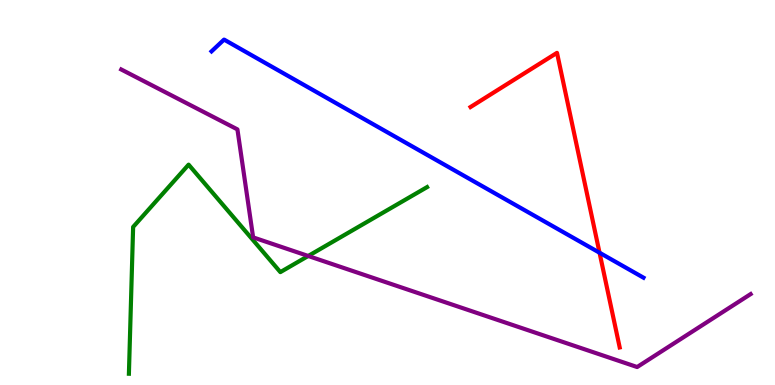[{'lines': ['blue', 'red'], 'intersections': [{'x': 7.74, 'y': 3.44}]}, {'lines': ['green', 'red'], 'intersections': []}, {'lines': ['purple', 'red'], 'intersections': []}, {'lines': ['blue', 'green'], 'intersections': []}, {'lines': ['blue', 'purple'], 'intersections': []}, {'lines': ['green', 'purple'], 'intersections': [{'x': 3.98, 'y': 3.35}]}]